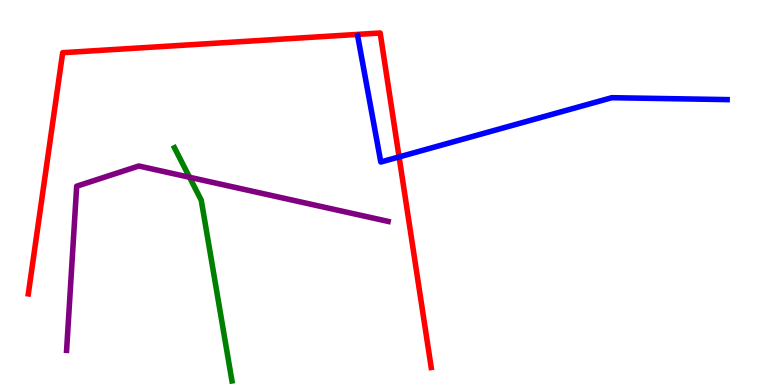[{'lines': ['blue', 'red'], 'intersections': [{'x': 5.15, 'y': 5.92}]}, {'lines': ['green', 'red'], 'intersections': []}, {'lines': ['purple', 'red'], 'intersections': []}, {'lines': ['blue', 'green'], 'intersections': []}, {'lines': ['blue', 'purple'], 'intersections': []}, {'lines': ['green', 'purple'], 'intersections': [{'x': 2.45, 'y': 5.4}]}]